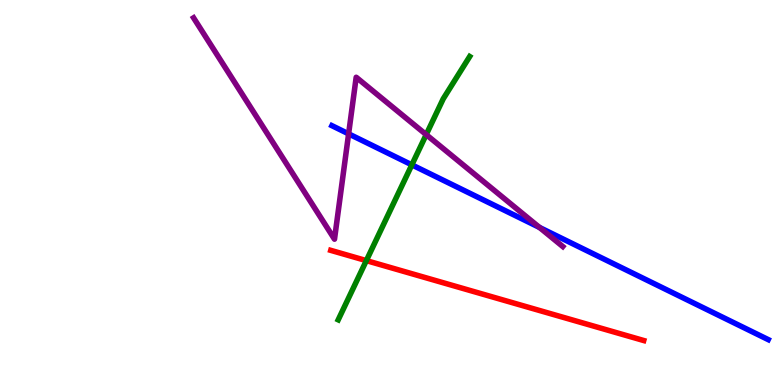[{'lines': ['blue', 'red'], 'intersections': []}, {'lines': ['green', 'red'], 'intersections': [{'x': 4.73, 'y': 3.23}]}, {'lines': ['purple', 'red'], 'intersections': []}, {'lines': ['blue', 'green'], 'intersections': [{'x': 5.31, 'y': 5.72}]}, {'lines': ['blue', 'purple'], 'intersections': [{'x': 4.5, 'y': 6.52}, {'x': 6.96, 'y': 4.09}]}, {'lines': ['green', 'purple'], 'intersections': [{'x': 5.5, 'y': 6.5}]}]